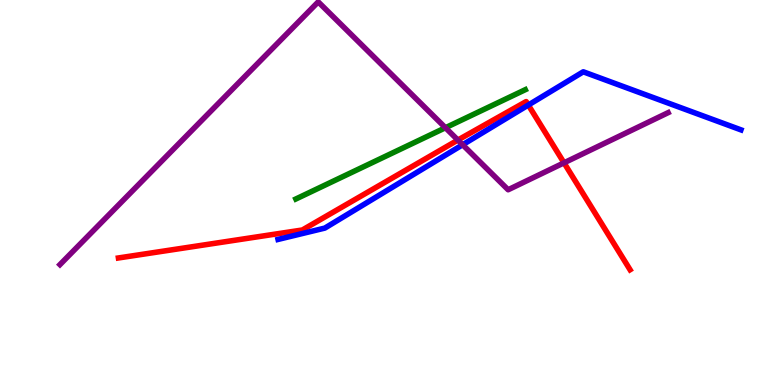[{'lines': ['blue', 'red'], 'intersections': [{'x': 6.82, 'y': 7.27}]}, {'lines': ['green', 'red'], 'intersections': []}, {'lines': ['purple', 'red'], 'intersections': [{'x': 5.91, 'y': 6.36}, {'x': 7.28, 'y': 5.77}]}, {'lines': ['blue', 'green'], 'intersections': []}, {'lines': ['blue', 'purple'], 'intersections': [{'x': 5.97, 'y': 6.24}]}, {'lines': ['green', 'purple'], 'intersections': [{'x': 5.75, 'y': 6.68}]}]